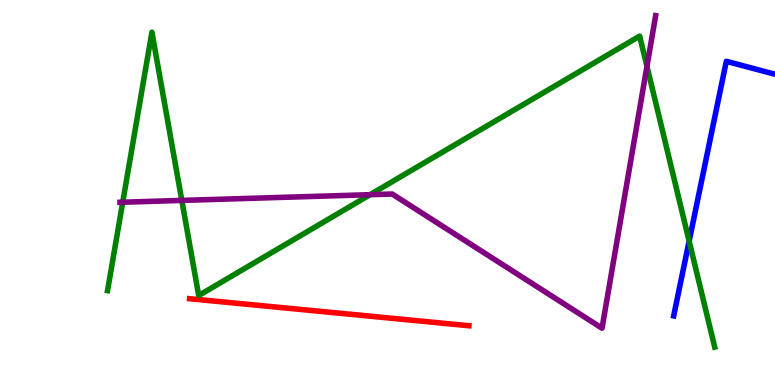[{'lines': ['blue', 'red'], 'intersections': []}, {'lines': ['green', 'red'], 'intersections': []}, {'lines': ['purple', 'red'], 'intersections': []}, {'lines': ['blue', 'green'], 'intersections': [{'x': 8.89, 'y': 3.74}]}, {'lines': ['blue', 'purple'], 'intersections': []}, {'lines': ['green', 'purple'], 'intersections': [{'x': 1.58, 'y': 4.75}, {'x': 2.35, 'y': 4.79}, {'x': 4.78, 'y': 4.94}, {'x': 8.35, 'y': 8.28}]}]